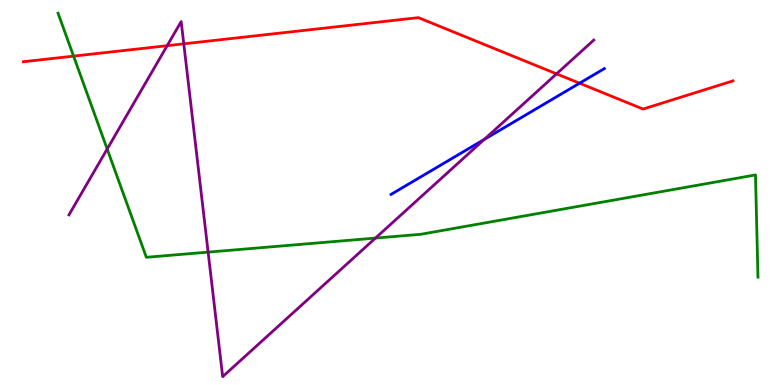[{'lines': ['blue', 'red'], 'intersections': [{'x': 7.48, 'y': 7.84}]}, {'lines': ['green', 'red'], 'intersections': [{'x': 0.949, 'y': 8.54}]}, {'lines': ['purple', 'red'], 'intersections': [{'x': 2.16, 'y': 8.81}, {'x': 2.37, 'y': 8.86}, {'x': 7.18, 'y': 8.08}]}, {'lines': ['blue', 'green'], 'intersections': []}, {'lines': ['blue', 'purple'], 'intersections': [{'x': 6.25, 'y': 6.38}]}, {'lines': ['green', 'purple'], 'intersections': [{'x': 1.38, 'y': 6.13}, {'x': 2.69, 'y': 3.45}, {'x': 4.84, 'y': 3.82}]}]